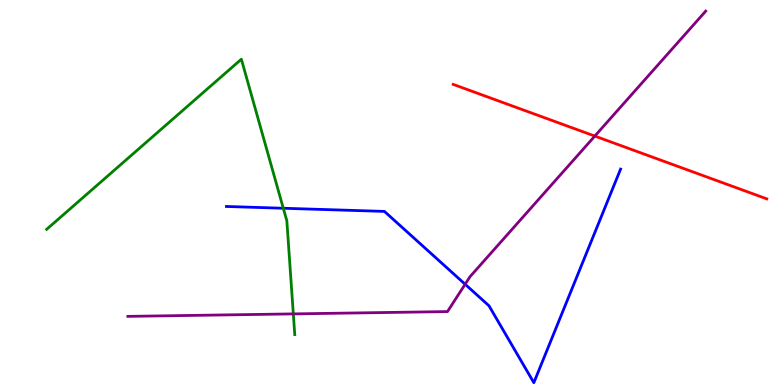[{'lines': ['blue', 'red'], 'intersections': []}, {'lines': ['green', 'red'], 'intersections': []}, {'lines': ['purple', 'red'], 'intersections': [{'x': 7.68, 'y': 6.47}]}, {'lines': ['blue', 'green'], 'intersections': [{'x': 3.66, 'y': 4.59}]}, {'lines': ['blue', 'purple'], 'intersections': [{'x': 6.0, 'y': 2.62}]}, {'lines': ['green', 'purple'], 'intersections': [{'x': 3.78, 'y': 1.85}]}]